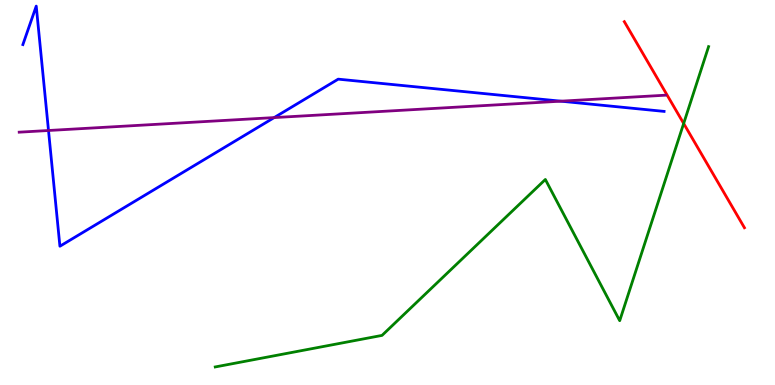[{'lines': ['blue', 'red'], 'intersections': []}, {'lines': ['green', 'red'], 'intersections': [{'x': 8.82, 'y': 6.79}]}, {'lines': ['purple', 'red'], 'intersections': []}, {'lines': ['blue', 'green'], 'intersections': []}, {'lines': ['blue', 'purple'], 'intersections': [{'x': 0.626, 'y': 6.61}, {'x': 3.54, 'y': 6.95}, {'x': 7.24, 'y': 7.37}]}, {'lines': ['green', 'purple'], 'intersections': []}]